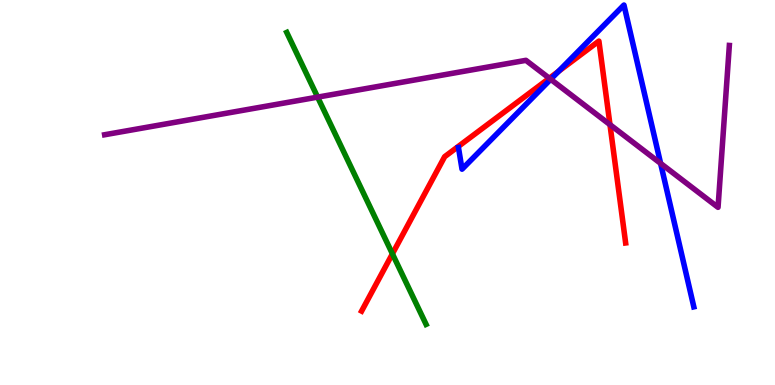[{'lines': ['blue', 'red'], 'intersections': [{'x': 7.21, 'y': 8.15}]}, {'lines': ['green', 'red'], 'intersections': [{'x': 5.06, 'y': 3.41}]}, {'lines': ['purple', 'red'], 'intersections': [{'x': 7.09, 'y': 7.97}, {'x': 7.87, 'y': 6.76}]}, {'lines': ['blue', 'green'], 'intersections': []}, {'lines': ['blue', 'purple'], 'intersections': [{'x': 7.11, 'y': 7.94}, {'x': 8.52, 'y': 5.76}]}, {'lines': ['green', 'purple'], 'intersections': [{'x': 4.1, 'y': 7.48}]}]